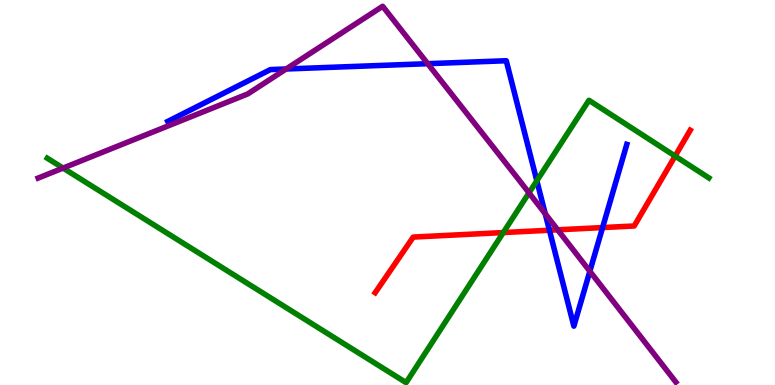[{'lines': ['blue', 'red'], 'intersections': [{'x': 7.09, 'y': 4.02}, {'x': 7.78, 'y': 4.09}]}, {'lines': ['green', 'red'], 'intersections': [{'x': 6.49, 'y': 3.96}, {'x': 8.71, 'y': 5.95}]}, {'lines': ['purple', 'red'], 'intersections': [{'x': 7.2, 'y': 4.03}]}, {'lines': ['blue', 'green'], 'intersections': [{'x': 6.93, 'y': 5.3}]}, {'lines': ['blue', 'purple'], 'intersections': [{'x': 3.69, 'y': 8.21}, {'x': 5.52, 'y': 8.35}, {'x': 7.04, 'y': 4.45}, {'x': 7.61, 'y': 2.95}]}, {'lines': ['green', 'purple'], 'intersections': [{'x': 0.814, 'y': 5.63}, {'x': 6.83, 'y': 4.99}]}]